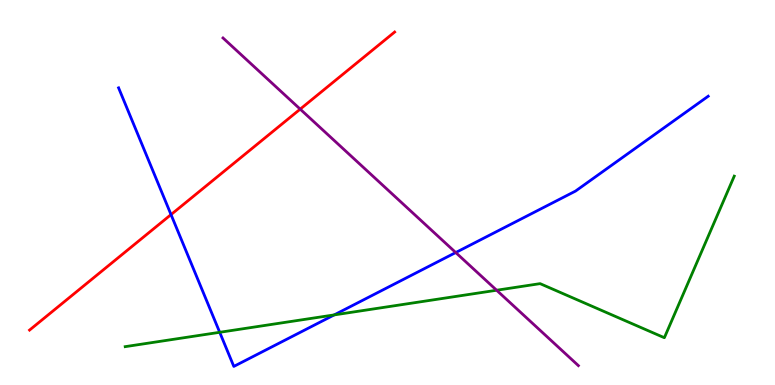[{'lines': ['blue', 'red'], 'intersections': [{'x': 2.21, 'y': 4.43}]}, {'lines': ['green', 'red'], 'intersections': []}, {'lines': ['purple', 'red'], 'intersections': [{'x': 3.87, 'y': 7.17}]}, {'lines': ['blue', 'green'], 'intersections': [{'x': 2.83, 'y': 1.37}, {'x': 4.31, 'y': 1.82}]}, {'lines': ['blue', 'purple'], 'intersections': [{'x': 5.88, 'y': 3.44}]}, {'lines': ['green', 'purple'], 'intersections': [{'x': 6.41, 'y': 2.46}]}]